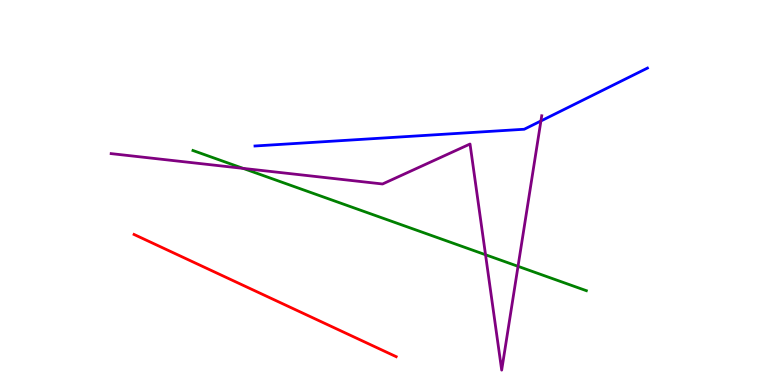[{'lines': ['blue', 'red'], 'intersections': []}, {'lines': ['green', 'red'], 'intersections': []}, {'lines': ['purple', 'red'], 'intersections': []}, {'lines': ['blue', 'green'], 'intersections': []}, {'lines': ['blue', 'purple'], 'intersections': [{'x': 6.98, 'y': 6.86}]}, {'lines': ['green', 'purple'], 'intersections': [{'x': 3.14, 'y': 5.63}, {'x': 6.26, 'y': 3.38}, {'x': 6.68, 'y': 3.08}]}]